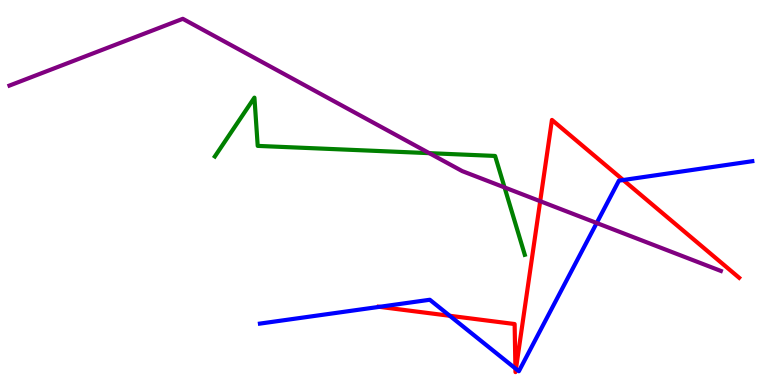[{'lines': ['blue', 'red'], 'intersections': [{'x': 4.9, 'y': 2.03}, {'x': 5.8, 'y': 1.8}, {'x': 6.65, 'y': 0.429}, {'x': 6.66, 'y': 0.418}, {'x': 8.04, 'y': 5.32}]}, {'lines': ['green', 'red'], 'intersections': []}, {'lines': ['purple', 'red'], 'intersections': [{'x': 6.97, 'y': 4.77}]}, {'lines': ['blue', 'green'], 'intersections': []}, {'lines': ['blue', 'purple'], 'intersections': [{'x': 7.7, 'y': 4.21}]}, {'lines': ['green', 'purple'], 'intersections': [{'x': 5.54, 'y': 6.02}, {'x': 6.51, 'y': 5.13}]}]